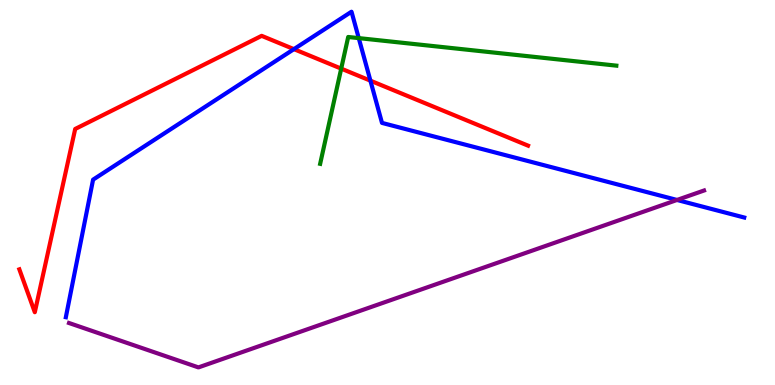[{'lines': ['blue', 'red'], 'intersections': [{'x': 3.79, 'y': 8.72}, {'x': 4.78, 'y': 7.9}]}, {'lines': ['green', 'red'], 'intersections': [{'x': 4.4, 'y': 8.22}]}, {'lines': ['purple', 'red'], 'intersections': []}, {'lines': ['blue', 'green'], 'intersections': [{'x': 4.63, 'y': 9.01}]}, {'lines': ['blue', 'purple'], 'intersections': [{'x': 8.74, 'y': 4.81}]}, {'lines': ['green', 'purple'], 'intersections': []}]